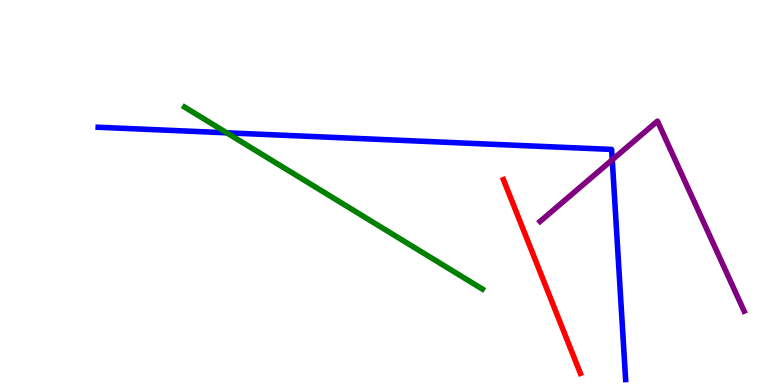[{'lines': ['blue', 'red'], 'intersections': []}, {'lines': ['green', 'red'], 'intersections': []}, {'lines': ['purple', 'red'], 'intersections': []}, {'lines': ['blue', 'green'], 'intersections': [{'x': 2.92, 'y': 6.55}]}, {'lines': ['blue', 'purple'], 'intersections': [{'x': 7.9, 'y': 5.85}]}, {'lines': ['green', 'purple'], 'intersections': []}]